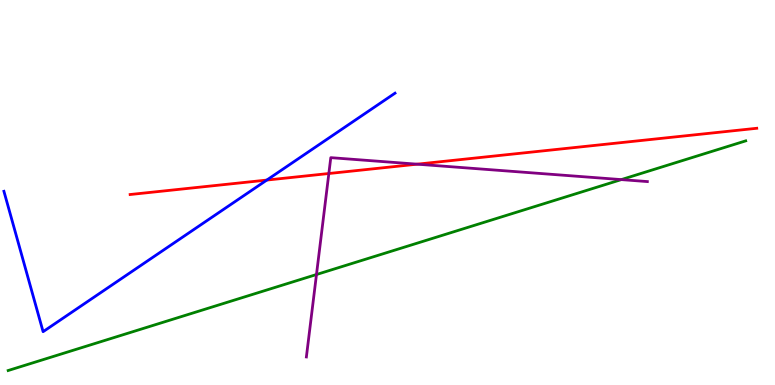[{'lines': ['blue', 'red'], 'intersections': [{'x': 3.44, 'y': 5.32}]}, {'lines': ['green', 'red'], 'intersections': []}, {'lines': ['purple', 'red'], 'intersections': [{'x': 4.24, 'y': 5.49}, {'x': 5.38, 'y': 5.74}]}, {'lines': ['blue', 'green'], 'intersections': []}, {'lines': ['blue', 'purple'], 'intersections': []}, {'lines': ['green', 'purple'], 'intersections': [{'x': 4.08, 'y': 2.87}, {'x': 8.02, 'y': 5.33}]}]